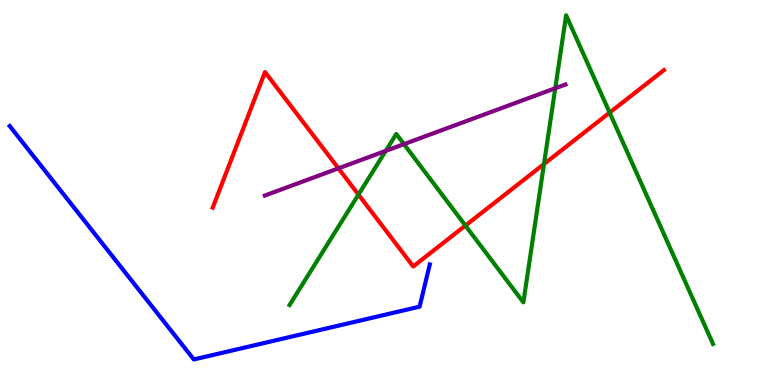[{'lines': ['blue', 'red'], 'intersections': []}, {'lines': ['green', 'red'], 'intersections': [{'x': 4.63, 'y': 4.95}, {'x': 6.01, 'y': 4.14}, {'x': 7.02, 'y': 5.74}, {'x': 7.87, 'y': 7.07}]}, {'lines': ['purple', 'red'], 'intersections': [{'x': 4.37, 'y': 5.63}]}, {'lines': ['blue', 'green'], 'intersections': []}, {'lines': ['blue', 'purple'], 'intersections': []}, {'lines': ['green', 'purple'], 'intersections': [{'x': 4.98, 'y': 6.08}, {'x': 5.21, 'y': 6.26}, {'x': 7.16, 'y': 7.71}]}]